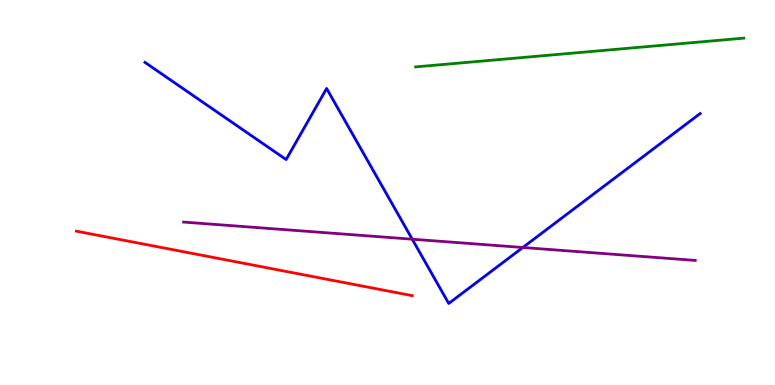[{'lines': ['blue', 'red'], 'intersections': []}, {'lines': ['green', 'red'], 'intersections': []}, {'lines': ['purple', 'red'], 'intersections': []}, {'lines': ['blue', 'green'], 'intersections': []}, {'lines': ['blue', 'purple'], 'intersections': [{'x': 5.32, 'y': 3.79}, {'x': 6.75, 'y': 3.57}]}, {'lines': ['green', 'purple'], 'intersections': []}]